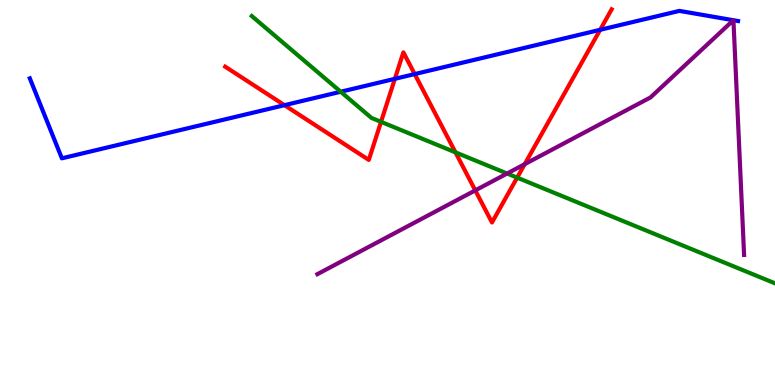[{'lines': ['blue', 'red'], 'intersections': [{'x': 3.67, 'y': 7.27}, {'x': 5.1, 'y': 7.95}, {'x': 5.35, 'y': 8.08}, {'x': 7.74, 'y': 9.23}]}, {'lines': ['green', 'red'], 'intersections': [{'x': 4.92, 'y': 6.84}, {'x': 5.88, 'y': 6.04}, {'x': 6.67, 'y': 5.39}]}, {'lines': ['purple', 'red'], 'intersections': [{'x': 6.13, 'y': 5.05}, {'x': 6.77, 'y': 5.74}]}, {'lines': ['blue', 'green'], 'intersections': [{'x': 4.4, 'y': 7.62}]}, {'lines': ['blue', 'purple'], 'intersections': [{'x': 9.46, 'y': 9.47}, {'x': 9.46, 'y': 9.47}]}, {'lines': ['green', 'purple'], 'intersections': [{'x': 6.54, 'y': 5.49}]}]